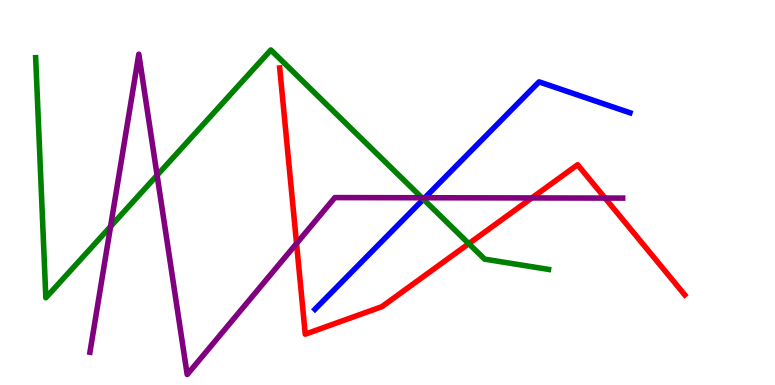[{'lines': ['blue', 'red'], 'intersections': []}, {'lines': ['green', 'red'], 'intersections': [{'x': 6.05, 'y': 3.67}]}, {'lines': ['purple', 'red'], 'intersections': [{'x': 3.83, 'y': 3.68}, {'x': 6.86, 'y': 4.86}, {'x': 7.81, 'y': 4.86}]}, {'lines': ['blue', 'green'], 'intersections': [{'x': 5.46, 'y': 4.82}]}, {'lines': ['blue', 'purple'], 'intersections': [{'x': 5.48, 'y': 4.86}]}, {'lines': ['green', 'purple'], 'intersections': [{'x': 1.43, 'y': 4.12}, {'x': 2.03, 'y': 5.45}, {'x': 5.44, 'y': 4.86}]}]